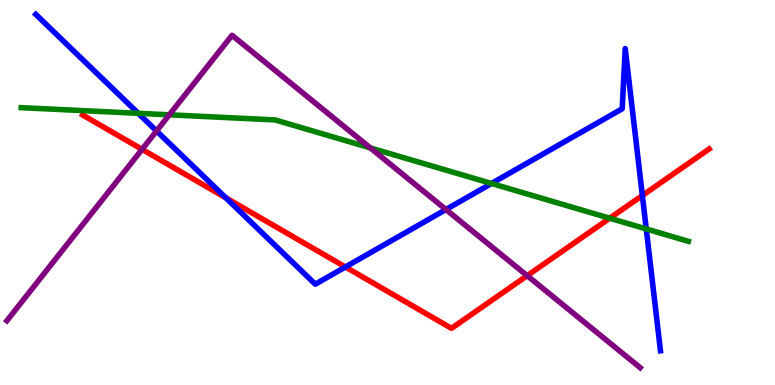[{'lines': ['blue', 'red'], 'intersections': [{'x': 2.91, 'y': 4.86}, {'x': 4.46, 'y': 3.07}, {'x': 8.29, 'y': 4.92}]}, {'lines': ['green', 'red'], 'intersections': [{'x': 7.87, 'y': 4.33}]}, {'lines': ['purple', 'red'], 'intersections': [{'x': 1.83, 'y': 6.12}, {'x': 6.8, 'y': 2.84}]}, {'lines': ['blue', 'green'], 'intersections': [{'x': 1.78, 'y': 7.06}, {'x': 6.34, 'y': 5.23}, {'x': 8.34, 'y': 4.05}]}, {'lines': ['blue', 'purple'], 'intersections': [{'x': 2.02, 'y': 6.6}, {'x': 5.75, 'y': 4.56}]}, {'lines': ['green', 'purple'], 'intersections': [{'x': 2.18, 'y': 7.02}, {'x': 4.78, 'y': 6.16}]}]